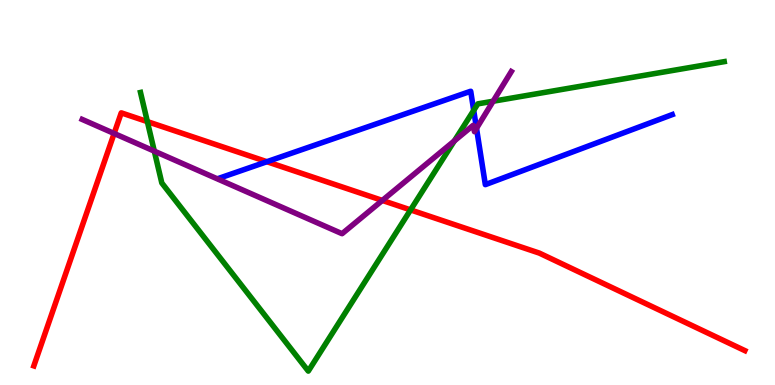[{'lines': ['blue', 'red'], 'intersections': [{'x': 3.44, 'y': 5.8}]}, {'lines': ['green', 'red'], 'intersections': [{'x': 1.9, 'y': 6.84}, {'x': 5.3, 'y': 4.55}]}, {'lines': ['purple', 'red'], 'intersections': [{'x': 1.47, 'y': 6.53}, {'x': 4.93, 'y': 4.79}]}, {'lines': ['blue', 'green'], 'intersections': [{'x': 6.11, 'y': 7.13}]}, {'lines': ['blue', 'purple'], 'intersections': [{'x': 6.15, 'y': 6.67}]}, {'lines': ['green', 'purple'], 'intersections': [{'x': 1.99, 'y': 6.07}, {'x': 5.86, 'y': 6.34}, {'x': 6.36, 'y': 7.37}]}]